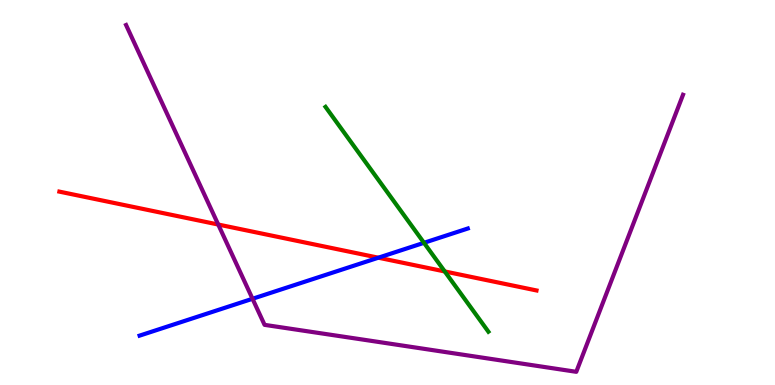[{'lines': ['blue', 'red'], 'intersections': [{'x': 4.88, 'y': 3.31}]}, {'lines': ['green', 'red'], 'intersections': [{'x': 5.74, 'y': 2.95}]}, {'lines': ['purple', 'red'], 'intersections': [{'x': 2.82, 'y': 4.17}]}, {'lines': ['blue', 'green'], 'intersections': [{'x': 5.47, 'y': 3.69}]}, {'lines': ['blue', 'purple'], 'intersections': [{'x': 3.26, 'y': 2.24}]}, {'lines': ['green', 'purple'], 'intersections': []}]